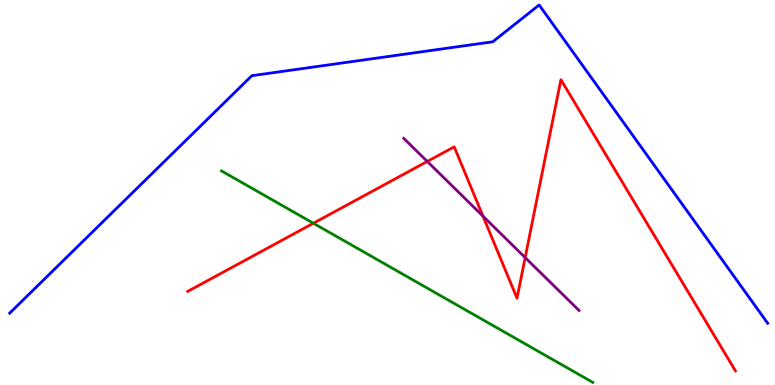[{'lines': ['blue', 'red'], 'intersections': []}, {'lines': ['green', 'red'], 'intersections': [{'x': 4.04, 'y': 4.2}]}, {'lines': ['purple', 'red'], 'intersections': [{'x': 5.51, 'y': 5.81}, {'x': 6.23, 'y': 4.39}, {'x': 6.78, 'y': 3.31}]}, {'lines': ['blue', 'green'], 'intersections': []}, {'lines': ['blue', 'purple'], 'intersections': []}, {'lines': ['green', 'purple'], 'intersections': []}]